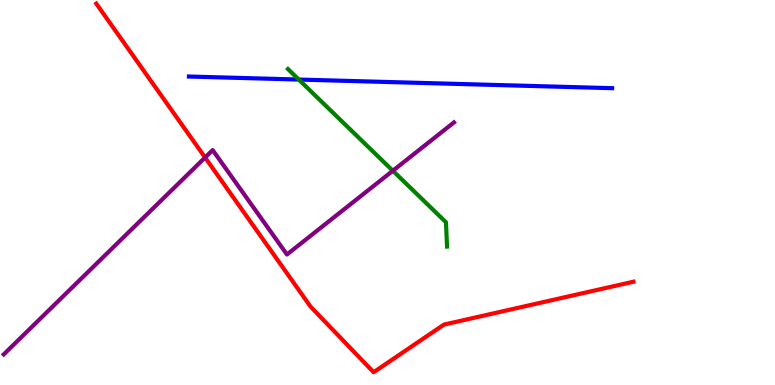[{'lines': ['blue', 'red'], 'intersections': []}, {'lines': ['green', 'red'], 'intersections': []}, {'lines': ['purple', 'red'], 'intersections': [{'x': 2.65, 'y': 5.91}]}, {'lines': ['blue', 'green'], 'intersections': [{'x': 3.86, 'y': 7.93}]}, {'lines': ['blue', 'purple'], 'intersections': []}, {'lines': ['green', 'purple'], 'intersections': [{'x': 5.07, 'y': 5.56}]}]